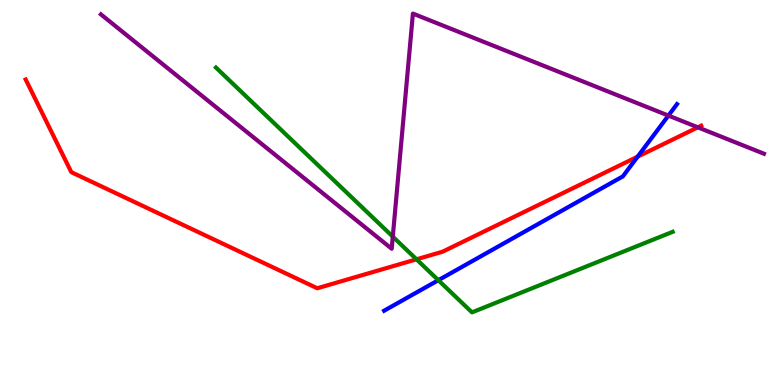[{'lines': ['blue', 'red'], 'intersections': [{'x': 8.23, 'y': 5.93}]}, {'lines': ['green', 'red'], 'intersections': [{'x': 5.37, 'y': 3.26}]}, {'lines': ['purple', 'red'], 'intersections': [{'x': 9.0, 'y': 6.69}]}, {'lines': ['blue', 'green'], 'intersections': [{'x': 5.66, 'y': 2.72}]}, {'lines': ['blue', 'purple'], 'intersections': [{'x': 8.62, 'y': 7.0}]}, {'lines': ['green', 'purple'], 'intersections': [{'x': 5.07, 'y': 3.85}]}]